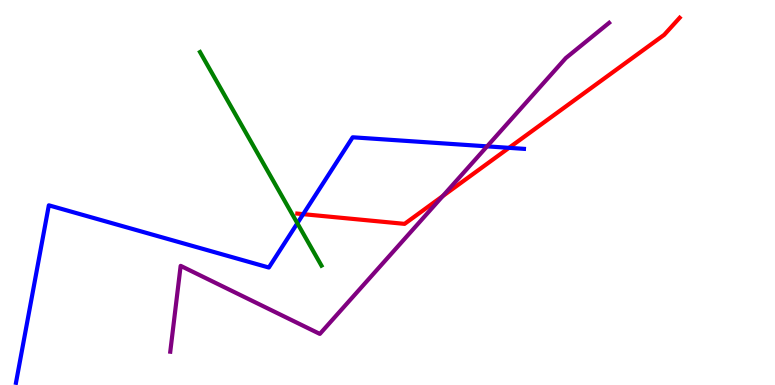[{'lines': ['blue', 'red'], 'intersections': [{'x': 3.91, 'y': 4.44}, {'x': 6.57, 'y': 6.16}]}, {'lines': ['green', 'red'], 'intersections': []}, {'lines': ['purple', 'red'], 'intersections': [{'x': 5.71, 'y': 4.91}]}, {'lines': ['blue', 'green'], 'intersections': [{'x': 3.84, 'y': 4.2}]}, {'lines': ['blue', 'purple'], 'intersections': [{'x': 6.28, 'y': 6.2}]}, {'lines': ['green', 'purple'], 'intersections': []}]